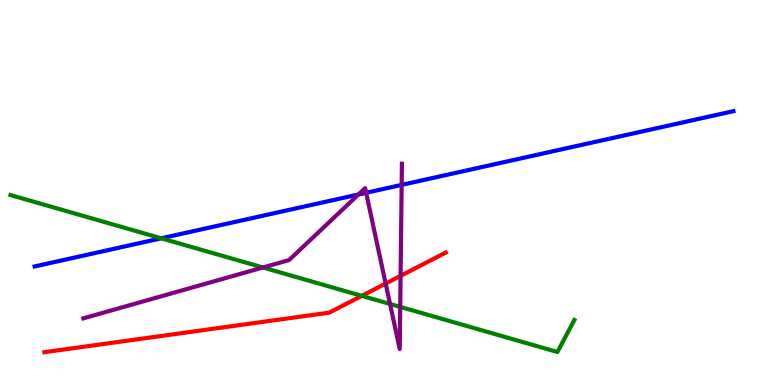[{'lines': ['blue', 'red'], 'intersections': []}, {'lines': ['green', 'red'], 'intersections': [{'x': 4.67, 'y': 2.32}]}, {'lines': ['purple', 'red'], 'intersections': [{'x': 4.98, 'y': 2.63}, {'x': 5.17, 'y': 2.83}]}, {'lines': ['blue', 'green'], 'intersections': [{'x': 2.08, 'y': 3.81}]}, {'lines': ['blue', 'purple'], 'intersections': [{'x': 4.63, 'y': 4.95}, {'x': 4.72, 'y': 4.99}, {'x': 5.18, 'y': 5.2}]}, {'lines': ['green', 'purple'], 'intersections': [{'x': 3.39, 'y': 3.05}, {'x': 5.03, 'y': 2.1}, {'x': 5.16, 'y': 2.03}]}]